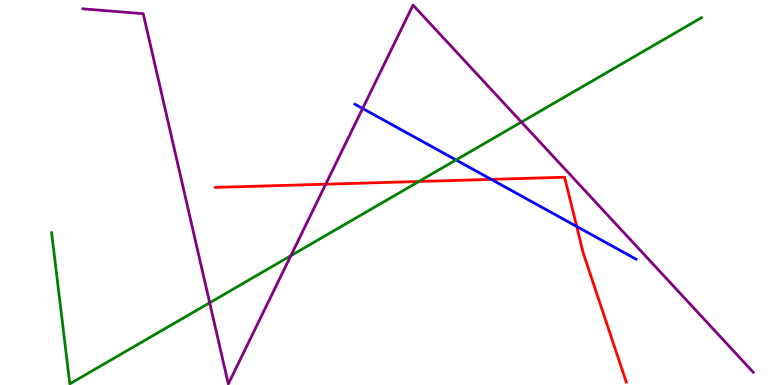[{'lines': ['blue', 'red'], 'intersections': [{'x': 6.34, 'y': 5.34}, {'x': 7.44, 'y': 4.12}]}, {'lines': ['green', 'red'], 'intersections': [{'x': 5.4, 'y': 5.29}]}, {'lines': ['purple', 'red'], 'intersections': [{'x': 4.2, 'y': 5.22}]}, {'lines': ['blue', 'green'], 'intersections': [{'x': 5.88, 'y': 5.85}]}, {'lines': ['blue', 'purple'], 'intersections': [{'x': 4.68, 'y': 7.18}]}, {'lines': ['green', 'purple'], 'intersections': [{'x': 2.71, 'y': 2.14}, {'x': 3.75, 'y': 3.36}, {'x': 6.73, 'y': 6.83}]}]